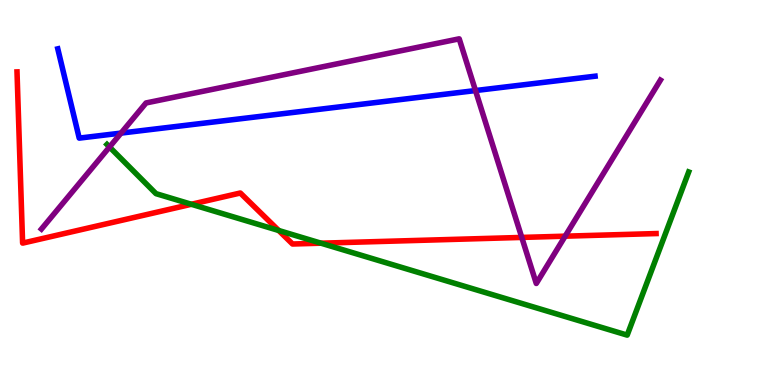[{'lines': ['blue', 'red'], 'intersections': []}, {'lines': ['green', 'red'], 'intersections': [{'x': 2.47, 'y': 4.69}, {'x': 3.6, 'y': 4.01}, {'x': 4.14, 'y': 3.68}]}, {'lines': ['purple', 'red'], 'intersections': [{'x': 6.73, 'y': 3.83}, {'x': 7.29, 'y': 3.87}]}, {'lines': ['blue', 'green'], 'intersections': []}, {'lines': ['blue', 'purple'], 'intersections': [{'x': 1.56, 'y': 6.54}, {'x': 6.14, 'y': 7.65}]}, {'lines': ['green', 'purple'], 'intersections': [{'x': 1.41, 'y': 6.18}]}]